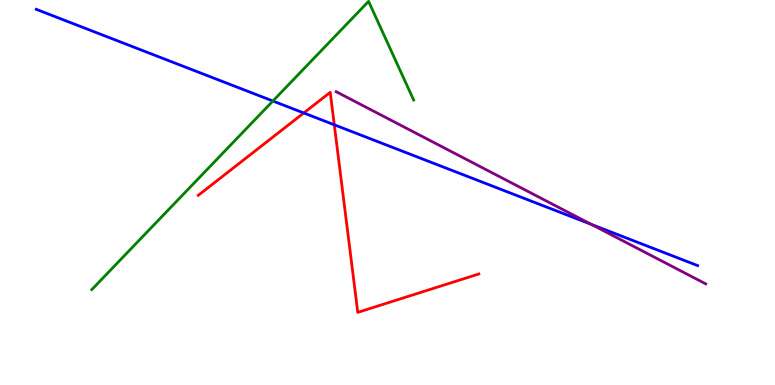[{'lines': ['blue', 'red'], 'intersections': [{'x': 3.92, 'y': 7.07}, {'x': 4.31, 'y': 6.76}]}, {'lines': ['green', 'red'], 'intersections': []}, {'lines': ['purple', 'red'], 'intersections': []}, {'lines': ['blue', 'green'], 'intersections': [{'x': 3.52, 'y': 7.38}]}, {'lines': ['blue', 'purple'], 'intersections': [{'x': 7.63, 'y': 4.17}]}, {'lines': ['green', 'purple'], 'intersections': []}]